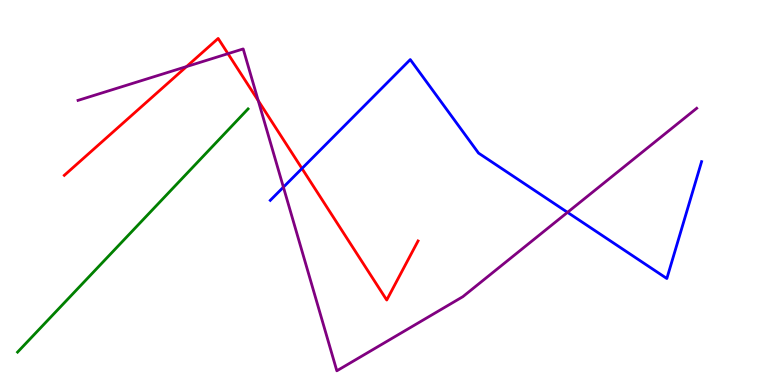[{'lines': ['blue', 'red'], 'intersections': [{'x': 3.9, 'y': 5.62}]}, {'lines': ['green', 'red'], 'intersections': []}, {'lines': ['purple', 'red'], 'intersections': [{'x': 2.41, 'y': 8.27}, {'x': 2.94, 'y': 8.61}, {'x': 3.33, 'y': 7.39}]}, {'lines': ['blue', 'green'], 'intersections': []}, {'lines': ['blue', 'purple'], 'intersections': [{'x': 3.66, 'y': 5.14}, {'x': 7.32, 'y': 4.48}]}, {'lines': ['green', 'purple'], 'intersections': []}]